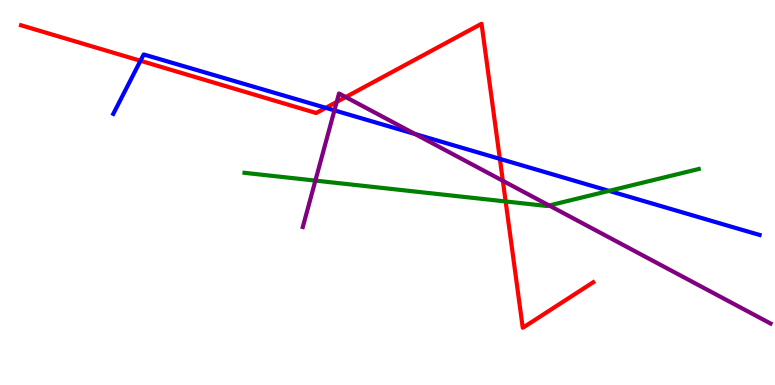[{'lines': ['blue', 'red'], 'intersections': [{'x': 1.81, 'y': 8.42}, {'x': 4.2, 'y': 7.2}, {'x': 6.45, 'y': 5.87}]}, {'lines': ['green', 'red'], 'intersections': [{'x': 6.52, 'y': 4.77}]}, {'lines': ['purple', 'red'], 'intersections': [{'x': 4.34, 'y': 7.35}, {'x': 4.46, 'y': 7.48}, {'x': 6.49, 'y': 5.3}]}, {'lines': ['blue', 'green'], 'intersections': [{'x': 7.86, 'y': 5.04}]}, {'lines': ['blue', 'purple'], 'intersections': [{'x': 4.32, 'y': 7.13}, {'x': 5.36, 'y': 6.52}]}, {'lines': ['green', 'purple'], 'intersections': [{'x': 4.07, 'y': 5.31}, {'x': 7.09, 'y': 4.66}]}]